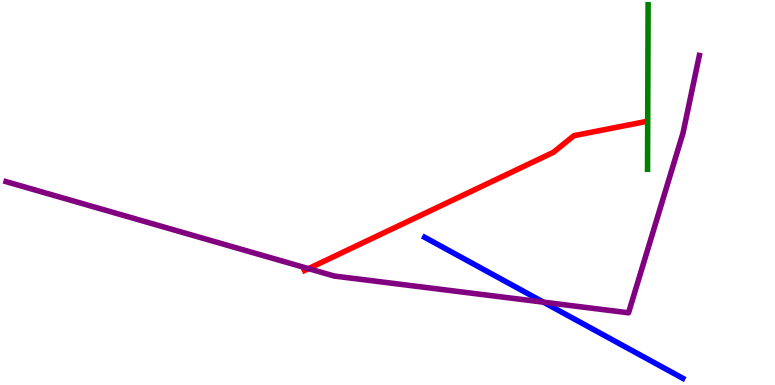[{'lines': ['blue', 'red'], 'intersections': []}, {'lines': ['green', 'red'], 'intersections': []}, {'lines': ['purple', 'red'], 'intersections': [{'x': 3.98, 'y': 3.02}]}, {'lines': ['blue', 'green'], 'intersections': []}, {'lines': ['blue', 'purple'], 'intersections': [{'x': 7.01, 'y': 2.15}]}, {'lines': ['green', 'purple'], 'intersections': []}]